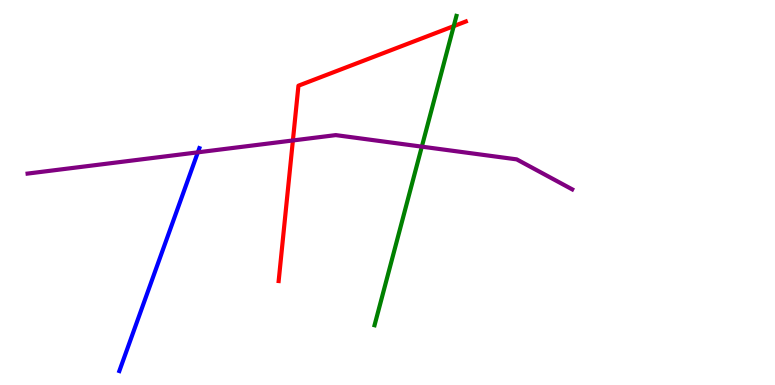[{'lines': ['blue', 'red'], 'intersections': []}, {'lines': ['green', 'red'], 'intersections': [{'x': 5.85, 'y': 9.32}]}, {'lines': ['purple', 'red'], 'intersections': [{'x': 3.78, 'y': 6.35}]}, {'lines': ['blue', 'green'], 'intersections': []}, {'lines': ['blue', 'purple'], 'intersections': [{'x': 2.55, 'y': 6.04}]}, {'lines': ['green', 'purple'], 'intersections': [{'x': 5.44, 'y': 6.19}]}]